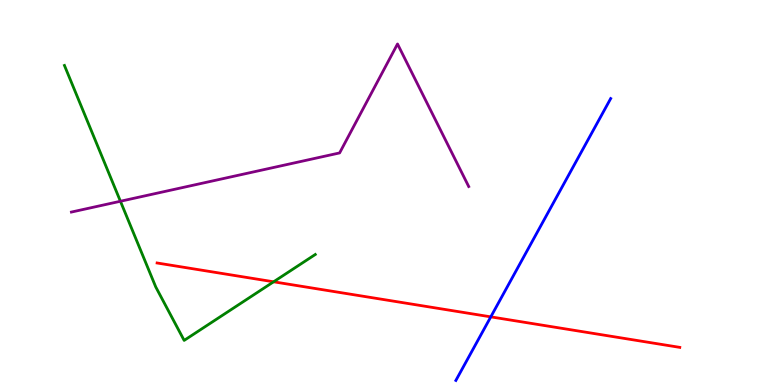[{'lines': ['blue', 'red'], 'intersections': [{'x': 6.33, 'y': 1.77}]}, {'lines': ['green', 'red'], 'intersections': [{'x': 3.53, 'y': 2.68}]}, {'lines': ['purple', 'red'], 'intersections': []}, {'lines': ['blue', 'green'], 'intersections': []}, {'lines': ['blue', 'purple'], 'intersections': []}, {'lines': ['green', 'purple'], 'intersections': [{'x': 1.55, 'y': 4.77}]}]